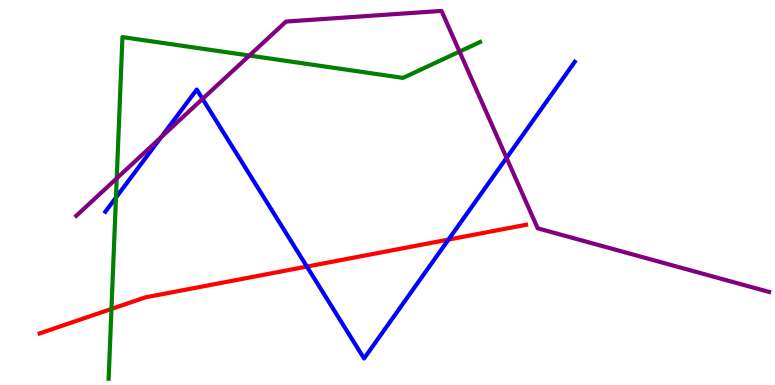[{'lines': ['blue', 'red'], 'intersections': [{'x': 3.96, 'y': 3.08}, {'x': 5.79, 'y': 3.78}]}, {'lines': ['green', 'red'], 'intersections': [{'x': 1.44, 'y': 1.98}]}, {'lines': ['purple', 'red'], 'intersections': []}, {'lines': ['blue', 'green'], 'intersections': [{'x': 1.5, 'y': 4.87}]}, {'lines': ['blue', 'purple'], 'intersections': [{'x': 2.08, 'y': 6.43}, {'x': 2.61, 'y': 7.43}, {'x': 6.54, 'y': 5.9}]}, {'lines': ['green', 'purple'], 'intersections': [{'x': 1.51, 'y': 5.37}, {'x': 3.22, 'y': 8.56}, {'x': 5.93, 'y': 8.66}]}]